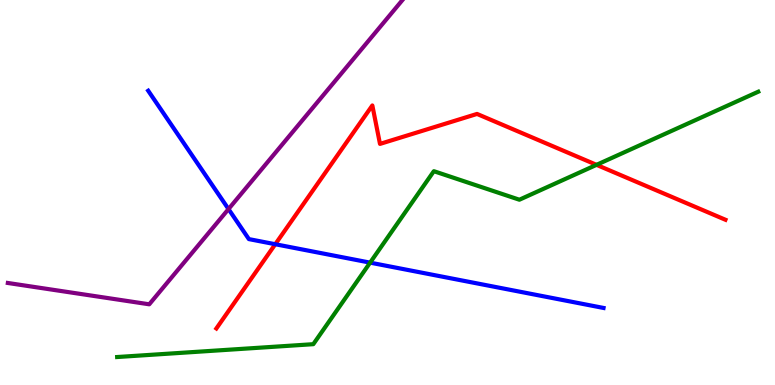[{'lines': ['blue', 'red'], 'intersections': [{'x': 3.55, 'y': 3.66}]}, {'lines': ['green', 'red'], 'intersections': [{'x': 7.7, 'y': 5.72}]}, {'lines': ['purple', 'red'], 'intersections': []}, {'lines': ['blue', 'green'], 'intersections': [{'x': 4.78, 'y': 3.18}]}, {'lines': ['blue', 'purple'], 'intersections': [{'x': 2.95, 'y': 4.57}]}, {'lines': ['green', 'purple'], 'intersections': []}]